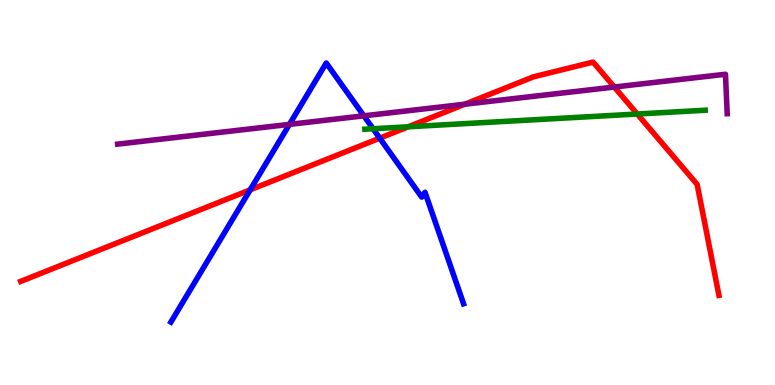[{'lines': ['blue', 'red'], 'intersections': [{'x': 3.23, 'y': 5.07}, {'x': 4.9, 'y': 6.41}]}, {'lines': ['green', 'red'], 'intersections': [{'x': 5.27, 'y': 6.71}, {'x': 8.22, 'y': 7.04}]}, {'lines': ['purple', 'red'], 'intersections': [{'x': 6.0, 'y': 7.29}, {'x': 7.93, 'y': 7.74}]}, {'lines': ['blue', 'green'], 'intersections': [{'x': 4.81, 'y': 6.66}]}, {'lines': ['blue', 'purple'], 'intersections': [{'x': 3.73, 'y': 6.77}, {'x': 4.69, 'y': 6.99}]}, {'lines': ['green', 'purple'], 'intersections': []}]